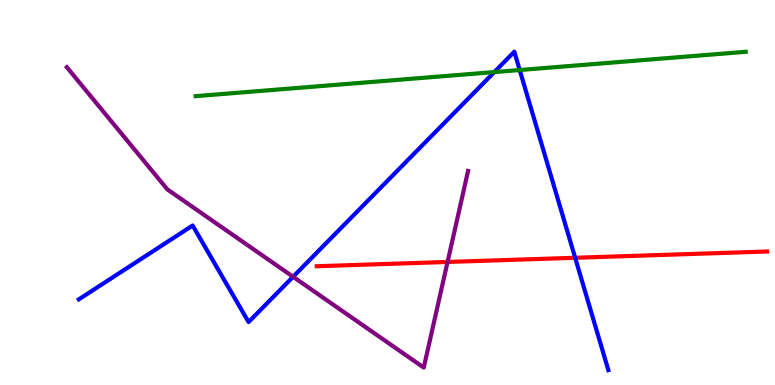[{'lines': ['blue', 'red'], 'intersections': [{'x': 7.42, 'y': 3.3}]}, {'lines': ['green', 'red'], 'intersections': []}, {'lines': ['purple', 'red'], 'intersections': [{'x': 5.78, 'y': 3.2}]}, {'lines': ['blue', 'green'], 'intersections': [{'x': 6.38, 'y': 8.13}, {'x': 6.71, 'y': 8.18}]}, {'lines': ['blue', 'purple'], 'intersections': [{'x': 3.78, 'y': 2.81}]}, {'lines': ['green', 'purple'], 'intersections': []}]